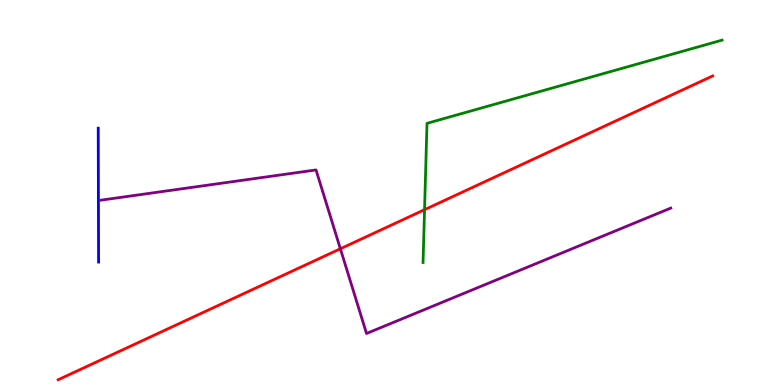[{'lines': ['blue', 'red'], 'intersections': []}, {'lines': ['green', 'red'], 'intersections': [{'x': 5.48, 'y': 4.55}]}, {'lines': ['purple', 'red'], 'intersections': [{'x': 4.39, 'y': 3.54}]}, {'lines': ['blue', 'green'], 'intersections': []}, {'lines': ['blue', 'purple'], 'intersections': []}, {'lines': ['green', 'purple'], 'intersections': []}]